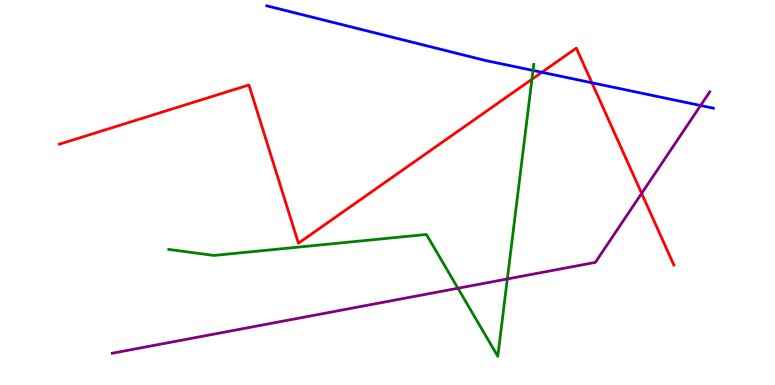[{'lines': ['blue', 'red'], 'intersections': [{'x': 6.99, 'y': 8.12}, {'x': 7.64, 'y': 7.85}]}, {'lines': ['green', 'red'], 'intersections': [{'x': 6.86, 'y': 7.94}]}, {'lines': ['purple', 'red'], 'intersections': [{'x': 8.28, 'y': 4.98}]}, {'lines': ['blue', 'green'], 'intersections': [{'x': 6.88, 'y': 8.17}]}, {'lines': ['blue', 'purple'], 'intersections': [{'x': 9.04, 'y': 7.26}]}, {'lines': ['green', 'purple'], 'intersections': [{'x': 5.91, 'y': 2.51}, {'x': 6.55, 'y': 2.75}]}]